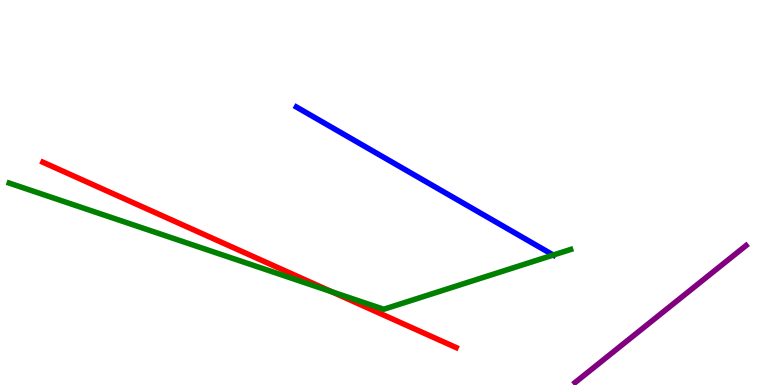[{'lines': ['blue', 'red'], 'intersections': []}, {'lines': ['green', 'red'], 'intersections': [{'x': 4.28, 'y': 2.42}]}, {'lines': ['purple', 'red'], 'intersections': []}, {'lines': ['blue', 'green'], 'intersections': [{'x': 7.14, 'y': 3.38}]}, {'lines': ['blue', 'purple'], 'intersections': []}, {'lines': ['green', 'purple'], 'intersections': []}]